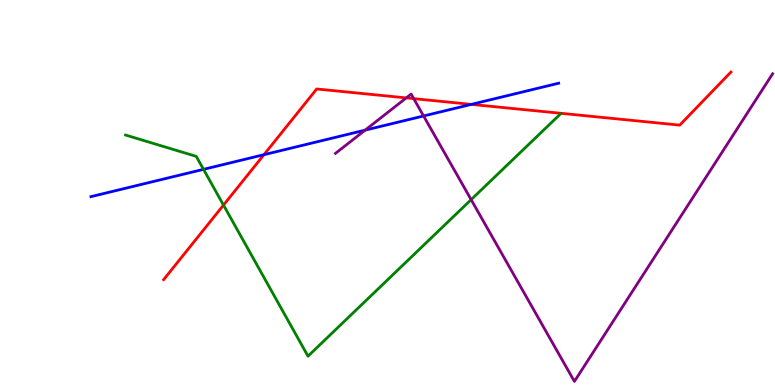[{'lines': ['blue', 'red'], 'intersections': [{'x': 3.41, 'y': 5.98}, {'x': 6.08, 'y': 7.29}]}, {'lines': ['green', 'red'], 'intersections': [{'x': 2.88, 'y': 4.67}]}, {'lines': ['purple', 'red'], 'intersections': [{'x': 5.24, 'y': 7.46}, {'x': 5.34, 'y': 7.44}]}, {'lines': ['blue', 'green'], 'intersections': [{'x': 2.63, 'y': 5.6}]}, {'lines': ['blue', 'purple'], 'intersections': [{'x': 4.71, 'y': 6.62}, {'x': 5.47, 'y': 6.99}]}, {'lines': ['green', 'purple'], 'intersections': [{'x': 6.08, 'y': 4.81}]}]